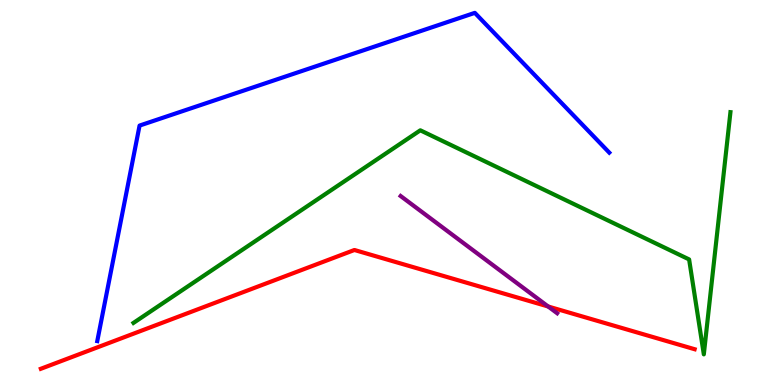[{'lines': ['blue', 'red'], 'intersections': []}, {'lines': ['green', 'red'], 'intersections': []}, {'lines': ['purple', 'red'], 'intersections': [{'x': 7.07, 'y': 2.04}]}, {'lines': ['blue', 'green'], 'intersections': []}, {'lines': ['blue', 'purple'], 'intersections': []}, {'lines': ['green', 'purple'], 'intersections': []}]